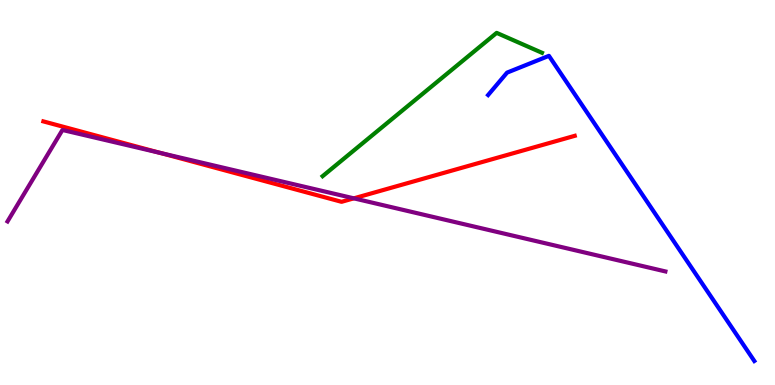[{'lines': ['blue', 'red'], 'intersections': []}, {'lines': ['green', 'red'], 'intersections': []}, {'lines': ['purple', 'red'], 'intersections': [{'x': 2.07, 'y': 6.03}, {'x': 4.57, 'y': 4.85}]}, {'lines': ['blue', 'green'], 'intersections': []}, {'lines': ['blue', 'purple'], 'intersections': []}, {'lines': ['green', 'purple'], 'intersections': []}]